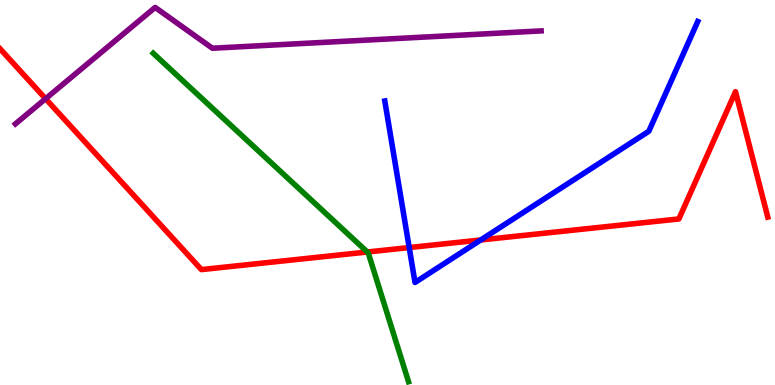[{'lines': ['blue', 'red'], 'intersections': [{'x': 5.28, 'y': 3.57}, {'x': 6.2, 'y': 3.77}]}, {'lines': ['green', 'red'], 'intersections': [{'x': 4.74, 'y': 3.45}]}, {'lines': ['purple', 'red'], 'intersections': [{'x': 0.588, 'y': 7.44}]}, {'lines': ['blue', 'green'], 'intersections': []}, {'lines': ['blue', 'purple'], 'intersections': []}, {'lines': ['green', 'purple'], 'intersections': []}]